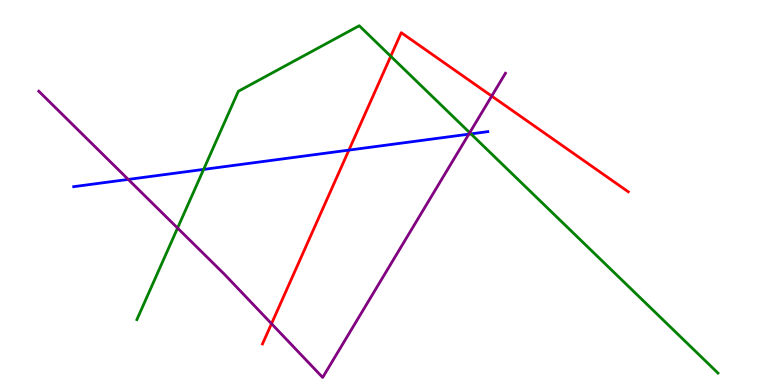[{'lines': ['blue', 'red'], 'intersections': [{'x': 4.5, 'y': 6.1}]}, {'lines': ['green', 'red'], 'intersections': [{'x': 5.04, 'y': 8.54}]}, {'lines': ['purple', 'red'], 'intersections': [{'x': 3.5, 'y': 1.59}, {'x': 6.34, 'y': 7.5}]}, {'lines': ['blue', 'green'], 'intersections': [{'x': 2.63, 'y': 5.6}, {'x': 6.08, 'y': 6.52}]}, {'lines': ['blue', 'purple'], 'intersections': [{'x': 1.65, 'y': 5.34}, {'x': 6.05, 'y': 6.52}]}, {'lines': ['green', 'purple'], 'intersections': [{'x': 2.29, 'y': 4.08}, {'x': 6.06, 'y': 6.55}]}]